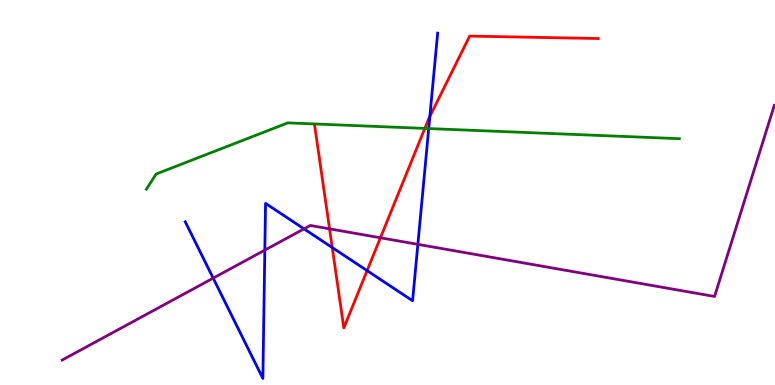[{'lines': ['blue', 'red'], 'intersections': [{'x': 4.29, 'y': 3.57}, {'x': 4.74, 'y': 2.97}, {'x': 5.55, 'y': 6.98}]}, {'lines': ['green', 'red'], 'intersections': [{'x': 5.48, 'y': 6.66}]}, {'lines': ['purple', 'red'], 'intersections': [{'x': 4.25, 'y': 4.06}, {'x': 4.91, 'y': 3.82}]}, {'lines': ['blue', 'green'], 'intersections': [{'x': 5.53, 'y': 6.66}]}, {'lines': ['blue', 'purple'], 'intersections': [{'x': 2.75, 'y': 2.78}, {'x': 3.42, 'y': 3.5}, {'x': 3.92, 'y': 4.06}, {'x': 5.39, 'y': 3.65}]}, {'lines': ['green', 'purple'], 'intersections': []}]